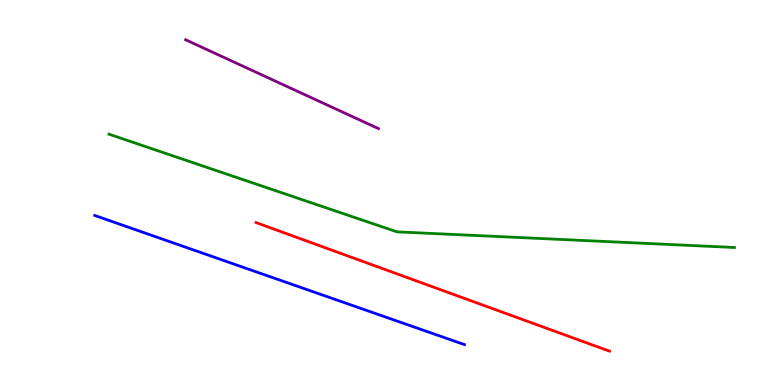[{'lines': ['blue', 'red'], 'intersections': []}, {'lines': ['green', 'red'], 'intersections': []}, {'lines': ['purple', 'red'], 'intersections': []}, {'lines': ['blue', 'green'], 'intersections': []}, {'lines': ['blue', 'purple'], 'intersections': []}, {'lines': ['green', 'purple'], 'intersections': []}]